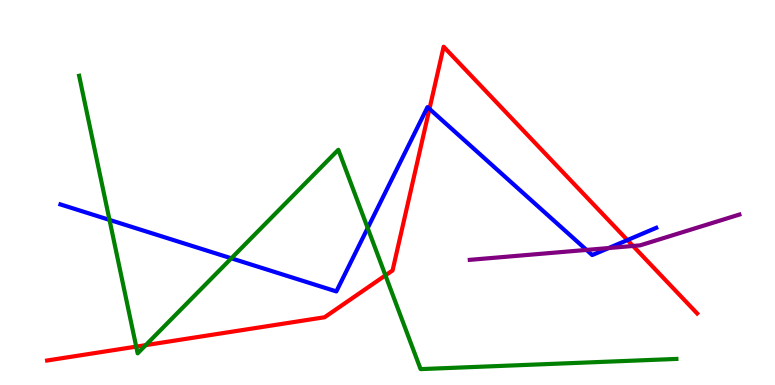[{'lines': ['blue', 'red'], 'intersections': [{'x': 5.54, 'y': 7.17}, {'x': 8.1, 'y': 3.76}]}, {'lines': ['green', 'red'], 'intersections': [{'x': 1.76, 'y': 0.997}, {'x': 1.88, 'y': 1.04}, {'x': 4.97, 'y': 2.85}]}, {'lines': ['purple', 'red'], 'intersections': [{'x': 8.17, 'y': 3.61}]}, {'lines': ['blue', 'green'], 'intersections': [{'x': 1.41, 'y': 4.29}, {'x': 2.98, 'y': 3.29}, {'x': 4.74, 'y': 4.08}]}, {'lines': ['blue', 'purple'], 'intersections': [{'x': 7.57, 'y': 3.51}, {'x': 7.85, 'y': 3.56}]}, {'lines': ['green', 'purple'], 'intersections': []}]